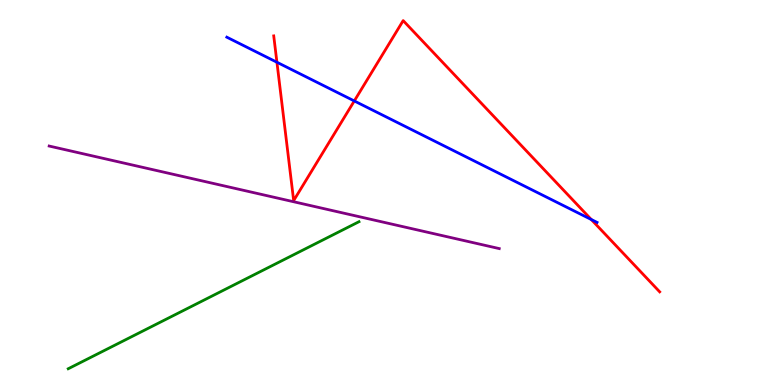[{'lines': ['blue', 'red'], 'intersections': [{'x': 3.57, 'y': 8.38}, {'x': 4.57, 'y': 7.38}, {'x': 7.63, 'y': 4.3}]}, {'lines': ['green', 'red'], 'intersections': []}, {'lines': ['purple', 'red'], 'intersections': []}, {'lines': ['blue', 'green'], 'intersections': []}, {'lines': ['blue', 'purple'], 'intersections': []}, {'lines': ['green', 'purple'], 'intersections': []}]